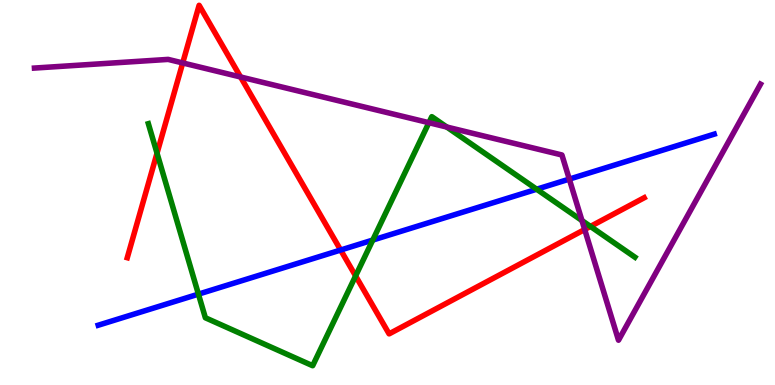[{'lines': ['blue', 'red'], 'intersections': [{'x': 4.4, 'y': 3.51}]}, {'lines': ['green', 'red'], 'intersections': [{'x': 2.03, 'y': 6.02}, {'x': 4.59, 'y': 2.83}, {'x': 7.62, 'y': 4.12}]}, {'lines': ['purple', 'red'], 'intersections': [{'x': 2.36, 'y': 8.37}, {'x': 3.1, 'y': 8.0}, {'x': 7.54, 'y': 4.04}]}, {'lines': ['blue', 'green'], 'intersections': [{'x': 2.56, 'y': 2.36}, {'x': 4.81, 'y': 3.76}, {'x': 6.92, 'y': 5.09}]}, {'lines': ['blue', 'purple'], 'intersections': [{'x': 7.35, 'y': 5.35}]}, {'lines': ['green', 'purple'], 'intersections': [{'x': 5.53, 'y': 6.81}, {'x': 5.76, 'y': 6.7}, {'x': 7.51, 'y': 4.27}]}]